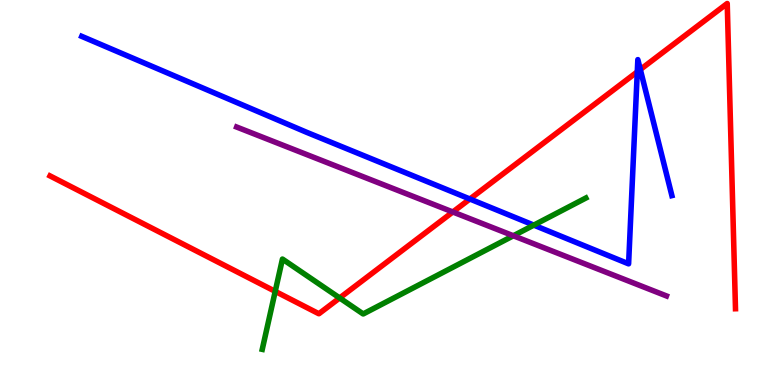[{'lines': ['blue', 'red'], 'intersections': [{'x': 6.06, 'y': 4.83}, {'x': 8.22, 'y': 8.13}, {'x': 8.26, 'y': 8.19}]}, {'lines': ['green', 'red'], 'intersections': [{'x': 3.55, 'y': 2.43}, {'x': 4.38, 'y': 2.26}]}, {'lines': ['purple', 'red'], 'intersections': [{'x': 5.84, 'y': 4.49}]}, {'lines': ['blue', 'green'], 'intersections': [{'x': 6.89, 'y': 4.15}]}, {'lines': ['blue', 'purple'], 'intersections': []}, {'lines': ['green', 'purple'], 'intersections': [{'x': 6.62, 'y': 3.88}]}]